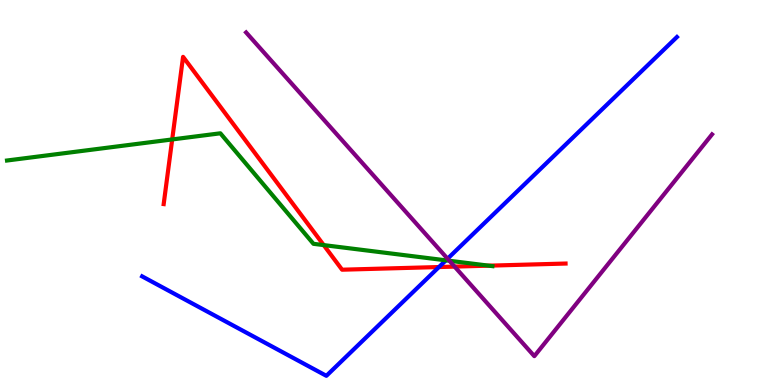[{'lines': ['blue', 'red'], 'intersections': [{'x': 5.66, 'y': 3.06}]}, {'lines': ['green', 'red'], 'intersections': [{'x': 2.22, 'y': 6.38}, {'x': 4.18, 'y': 3.63}, {'x': 6.31, 'y': 3.1}]}, {'lines': ['purple', 'red'], 'intersections': [{'x': 5.87, 'y': 3.08}]}, {'lines': ['blue', 'green'], 'intersections': [{'x': 5.75, 'y': 3.24}]}, {'lines': ['blue', 'purple'], 'intersections': [{'x': 5.77, 'y': 3.28}]}, {'lines': ['green', 'purple'], 'intersections': [{'x': 5.8, 'y': 3.23}]}]